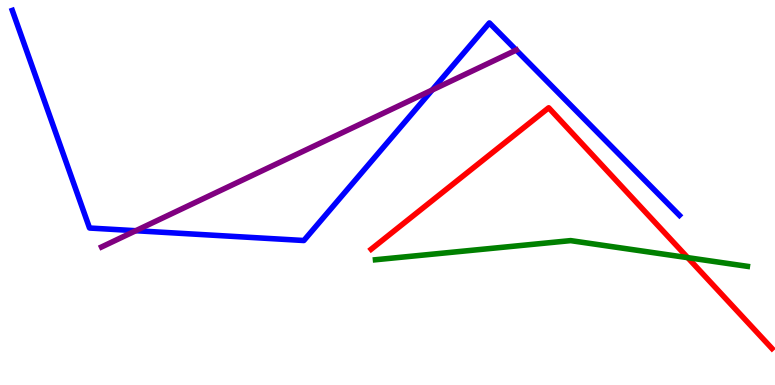[{'lines': ['blue', 'red'], 'intersections': []}, {'lines': ['green', 'red'], 'intersections': [{'x': 8.87, 'y': 3.31}]}, {'lines': ['purple', 'red'], 'intersections': []}, {'lines': ['blue', 'green'], 'intersections': []}, {'lines': ['blue', 'purple'], 'intersections': [{'x': 1.75, 'y': 4.01}, {'x': 5.58, 'y': 7.66}, {'x': 6.66, 'y': 8.7}]}, {'lines': ['green', 'purple'], 'intersections': []}]